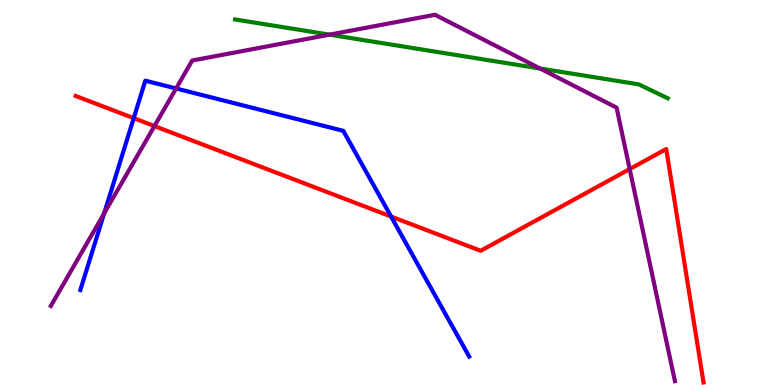[{'lines': ['blue', 'red'], 'intersections': [{'x': 1.73, 'y': 6.93}, {'x': 5.05, 'y': 4.38}]}, {'lines': ['green', 'red'], 'intersections': []}, {'lines': ['purple', 'red'], 'intersections': [{'x': 1.99, 'y': 6.73}, {'x': 8.13, 'y': 5.61}]}, {'lines': ['blue', 'green'], 'intersections': []}, {'lines': ['blue', 'purple'], 'intersections': [{'x': 1.34, 'y': 4.46}, {'x': 2.27, 'y': 7.7}]}, {'lines': ['green', 'purple'], 'intersections': [{'x': 4.25, 'y': 9.1}, {'x': 6.97, 'y': 8.22}]}]